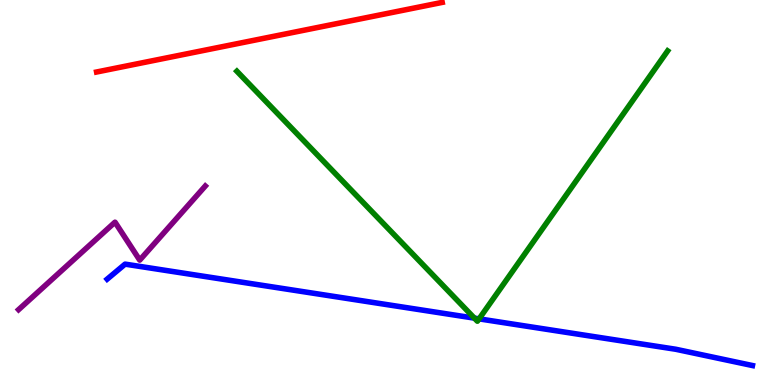[{'lines': ['blue', 'red'], 'intersections': []}, {'lines': ['green', 'red'], 'intersections': []}, {'lines': ['purple', 'red'], 'intersections': []}, {'lines': ['blue', 'green'], 'intersections': [{'x': 6.12, 'y': 1.74}, {'x': 6.18, 'y': 1.72}]}, {'lines': ['blue', 'purple'], 'intersections': []}, {'lines': ['green', 'purple'], 'intersections': []}]